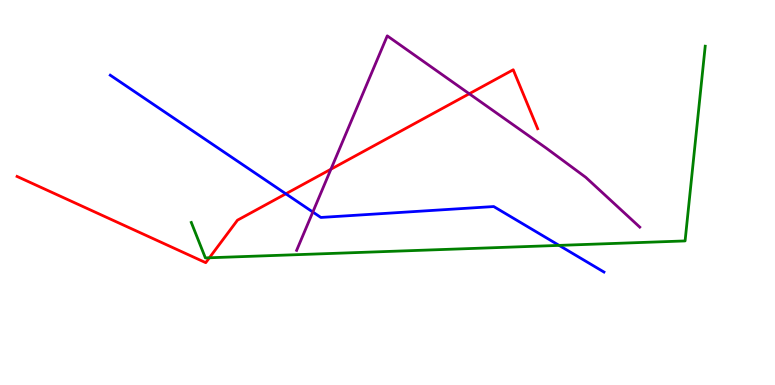[{'lines': ['blue', 'red'], 'intersections': [{'x': 3.69, 'y': 4.97}]}, {'lines': ['green', 'red'], 'intersections': [{'x': 2.7, 'y': 3.3}]}, {'lines': ['purple', 'red'], 'intersections': [{'x': 4.27, 'y': 5.6}, {'x': 6.05, 'y': 7.56}]}, {'lines': ['blue', 'green'], 'intersections': [{'x': 7.21, 'y': 3.63}]}, {'lines': ['blue', 'purple'], 'intersections': [{'x': 4.04, 'y': 4.49}]}, {'lines': ['green', 'purple'], 'intersections': []}]